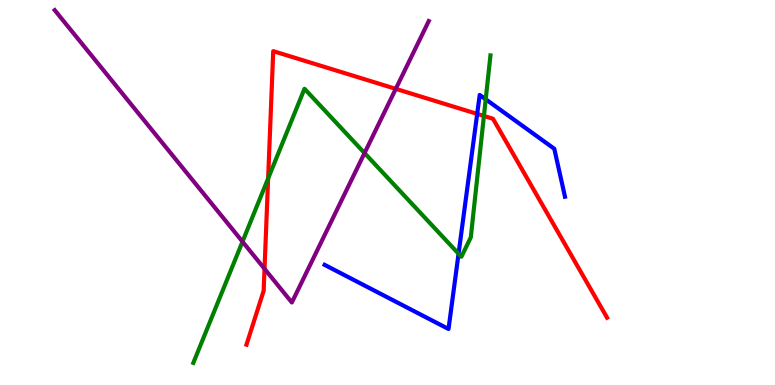[{'lines': ['blue', 'red'], 'intersections': [{'x': 6.16, 'y': 7.04}]}, {'lines': ['green', 'red'], 'intersections': [{'x': 3.46, 'y': 5.37}, {'x': 6.24, 'y': 6.99}]}, {'lines': ['purple', 'red'], 'intersections': [{'x': 3.41, 'y': 3.02}, {'x': 5.11, 'y': 7.69}]}, {'lines': ['blue', 'green'], 'intersections': [{'x': 5.92, 'y': 3.41}, {'x': 6.27, 'y': 7.42}]}, {'lines': ['blue', 'purple'], 'intersections': []}, {'lines': ['green', 'purple'], 'intersections': [{'x': 3.13, 'y': 3.72}, {'x': 4.7, 'y': 6.02}]}]